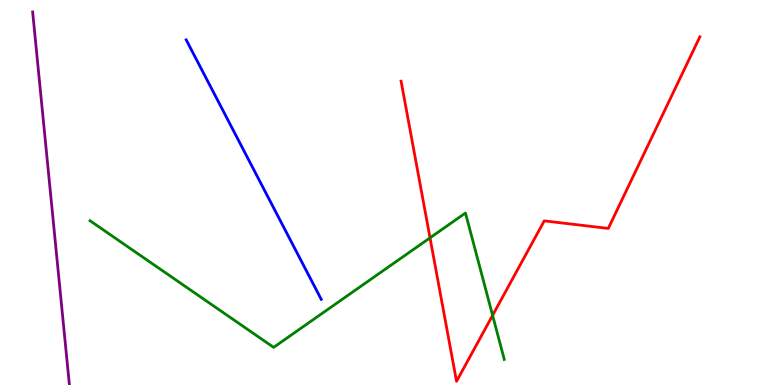[{'lines': ['blue', 'red'], 'intersections': []}, {'lines': ['green', 'red'], 'intersections': [{'x': 5.55, 'y': 3.82}, {'x': 6.36, 'y': 1.81}]}, {'lines': ['purple', 'red'], 'intersections': []}, {'lines': ['blue', 'green'], 'intersections': []}, {'lines': ['blue', 'purple'], 'intersections': []}, {'lines': ['green', 'purple'], 'intersections': []}]